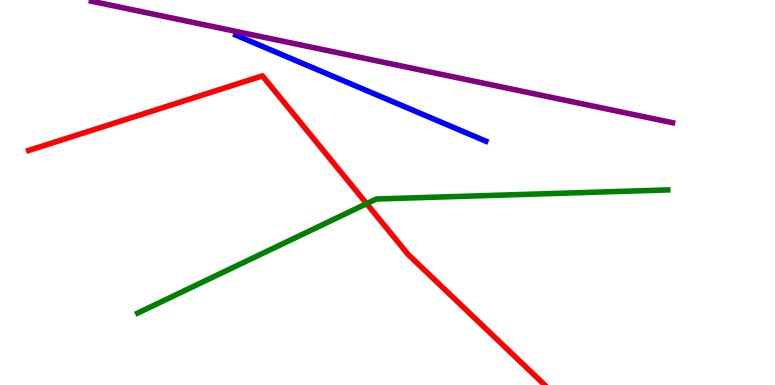[{'lines': ['blue', 'red'], 'intersections': []}, {'lines': ['green', 'red'], 'intersections': [{'x': 4.73, 'y': 4.71}]}, {'lines': ['purple', 'red'], 'intersections': []}, {'lines': ['blue', 'green'], 'intersections': []}, {'lines': ['blue', 'purple'], 'intersections': []}, {'lines': ['green', 'purple'], 'intersections': []}]